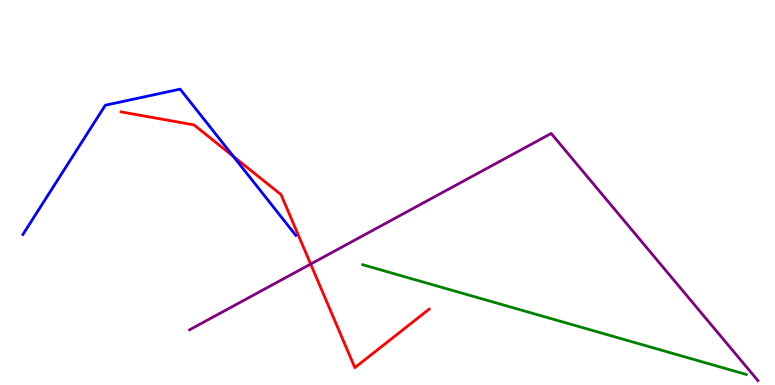[{'lines': ['blue', 'red'], 'intersections': [{'x': 3.01, 'y': 5.94}]}, {'lines': ['green', 'red'], 'intersections': []}, {'lines': ['purple', 'red'], 'intersections': [{'x': 4.01, 'y': 3.14}]}, {'lines': ['blue', 'green'], 'intersections': []}, {'lines': ['blue', 'purple'], 'intersections': []}, {'lines': ['green', 'purple'], 'intersections': []}]